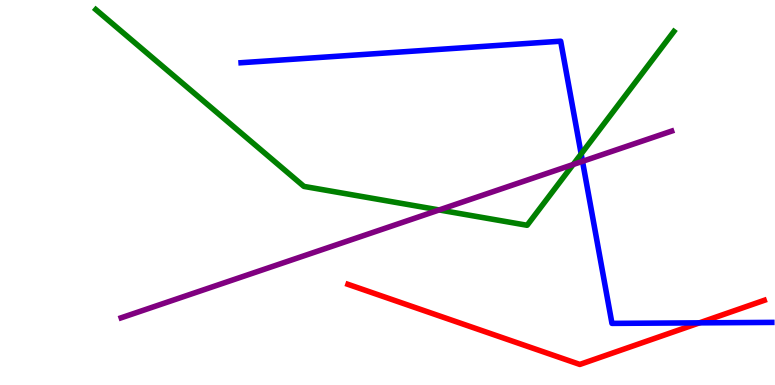[{'lines': ['blue', 'red'], 'intersections': [{'x': 9.03, 'y': 1.61}]}, {'lines': ['green', 'red'], 'intersections': []}, {'lines': ['purple', 'red'], 'intersections': []}, {'lines': ['blue', 'green'], 'intersections': [{'x': 7.5, 'y': 6.0}]}, {'lines': ['blue', 'purple'], 'intersections': [{'x': 7.52, 'y': 5.81}]}, {'lines': ['green', 'purple'], 'intersections': [{'x': 5.67, 'y': 4.55}, {'x': 7.4, 'y': 5.73}]}]